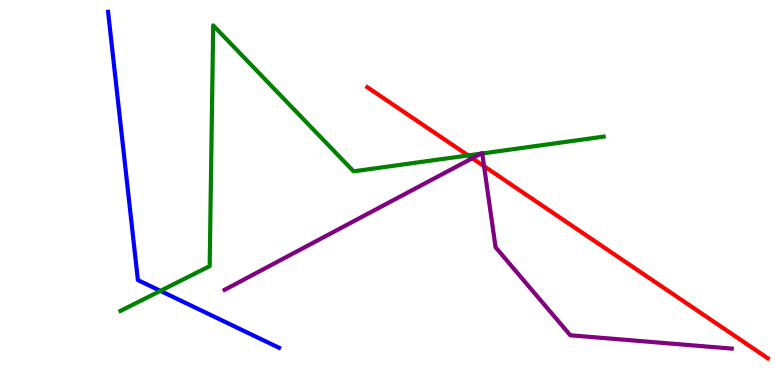[{'lines': ['blue', 'red'], 'intersections': []}, {'lines': ['green', 'red'], 'intersections': [{'x': 6.04, 'y': 5.96}]}, {'lines': ['purple', 'red'], 'intersections': [{'x': 6.09, 'y': 5.89}, {'x': 6.25, 'y': 5.68}]}, {'lines': ['blue', 'green'], 'intersections': [{'x': 2.07, 'y': 2.44}]}, {'lines': ['blue', 'purple'], 'intersections': []}, {'lines': ['green', 'purple'], 'intersections': [{'x': 6.21, 'y': 6.01}, {'x': 6.22, 'y': 6.01}]}]